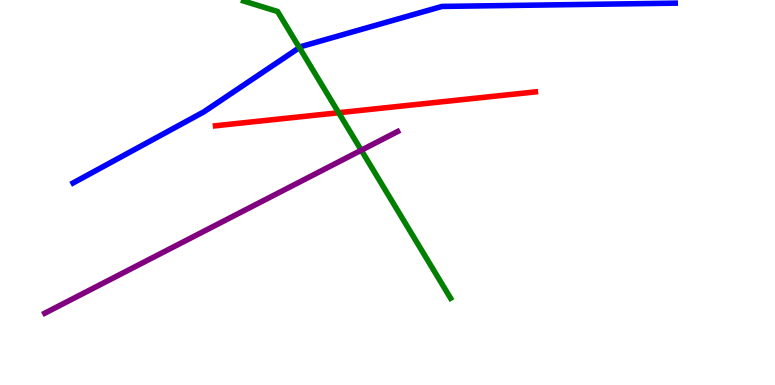[{'lines': ['blue', 'red'], 'intersections': []}, {'lines': ['green', 'red'], 'intersections': [{'x': 4.37, 'y': 7.07}]}, {'lines': ['purple', 'red'], 'intersections': []}, {'lines': ['blue', 'green'], 'intersections': [{'x': 3.86, 'y': 8.76}]}, {'lines': ['blue', 'purple'], 'intersections': []}, {'lines': ['green', 'purple'], 'intersections': [{'x': 4.66, 'y': 6.1}]}]